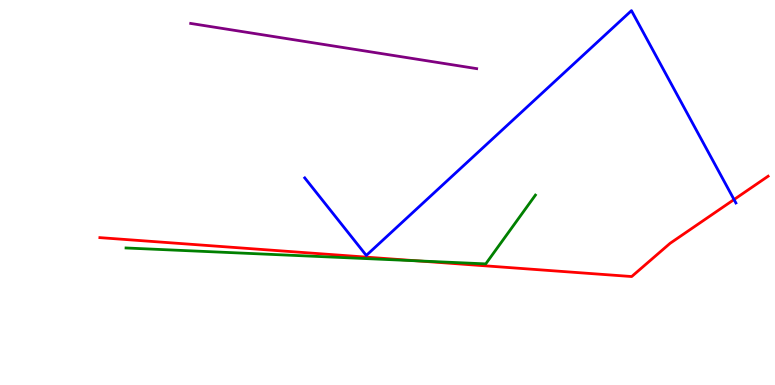[{'lines': ['blue', 'red'], 'intersections': [{'x': 9.47, 'y': 4.82}]}, {'lines': ['green', 'red'], 'intersections': [{'x': 5.38, 'y': 3.22}]}, {'lines': ['purple', 'red'], 'intersections': []}, {'lines': ['blue', 'green'], 'intersections': []}, {'lines': ['blue', 'purple'], 'intersections': []}, {'lines': ['green', 'purple'], 'intersections': []}]